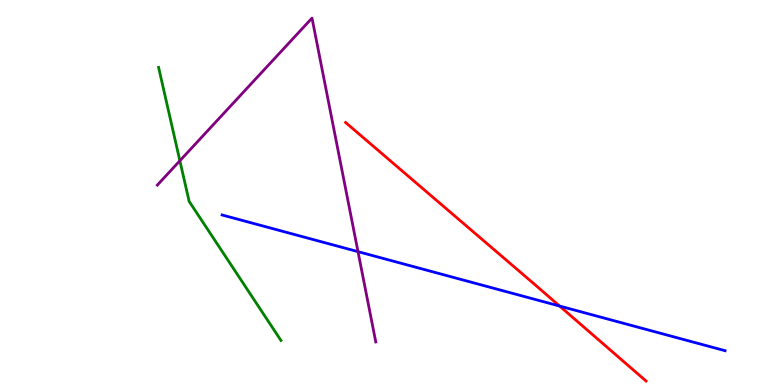[{'lines': ['blue', 'red'], 'intersections': [{'x': 7.22, 'y': 2.05}]}, {'lines': ['green', 'red'], 'intersections': []}, {'lines': ['purple', 'red'], 'intersections': []}, {'lines': ['blue', 'green'], 'intersections': []}, {'lines': ['blue', 'purple'], 'intersections': [{'x': 4.62, 'y': 3.46}]}, {'lines': ['green', 'purple'], 'intersections': [{'x': 2.32, 'y': 5.82}]}]